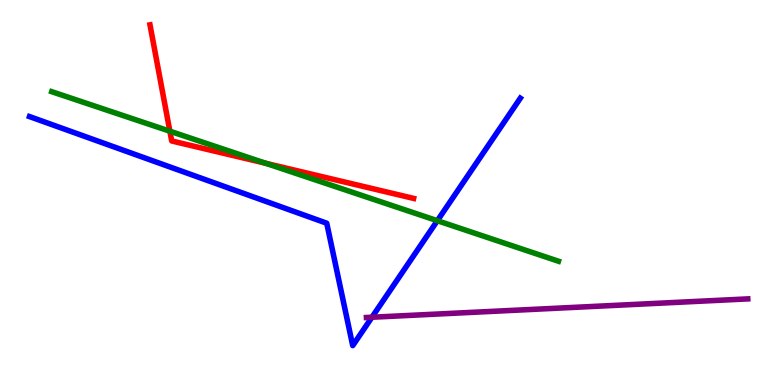[{'lines': ['blue', 'red'], 'intersections': []}, {'lines': ['green', 'red'], 'intersections': [{'x': 2.19, 'y': 6.59}, {'x': 3.43, 'y': 5.76}]}, {'lines': ['purple', 'red'], 'intersections': []}, {'lines': ['blue', 'green'], 'intersections': [{'x': 5.64, 'y': 4.27}]}, {'lines': ['blue', 'purple'], 'intersections': [{'x': 4.8, 'y': 1.76}]}, {'lines': ['green', 'purple'], 'intersections': []}]